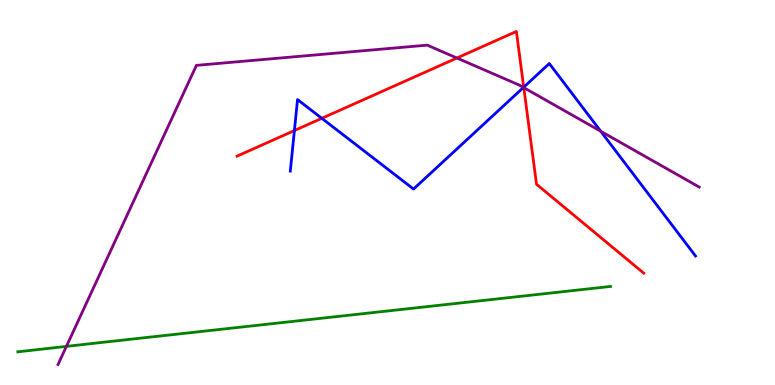[{'lines': ['blue', 'red'], 'intersections': [{'x': 3.8, 'y': 6.61}, {'x': 4.15, 'y': 6.93}, {'x': 6.76, 'y': 7.74}]}, {'lines': ['green', 'red'], 'intersections': []}, {'lines': ['purple', 'red'], 'intersections': [{'x': 5.9, 'y': 8.49}, {'x': 6.76, 'y': 7.72}]}, {'lines': ['blue', 'green'], 'intersections': []}, {'lines': ['blue', 'purple'], 'intersections': [{'x': 6.75, 'y': 7.73}, {'x': 7.75, 'y': 6.59}]}, {'lines': ['green', 'purple'], 'intersections': [{'x': 0.857, 'y': 1.0}]}]